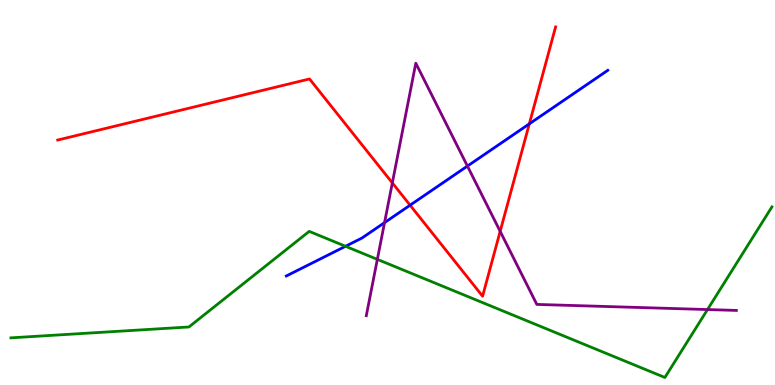[{'lines': ['blue', 'red'], 'intersections': [{'x': 5.29, 'y': 4.67}, {'x': 6.83, 'y': 6.78}]}, {'lines': ['green', 'red'], 'intersections': []}, {'lines': ['purple', 'red'], 'intersections': [{'x': 5.06, 'y': 5.25}, {'x': 6.45, 'y': 3.99}]}, {'lines': ['blue', 'green'], 'intersections': [{'x': 4.46, 'y': 3.6}]}, {'lines': ['blue', 'purple'], 'intersections': [{'x': 4.96, 'y': 4.22}, {'x': 6.03, 'y': 5.69}]}, {'lines': ['green', 'purple'], 'intersections': [{'x': 4.87, 'y': 3.26}, {'x': 9.13, 'y': 1.96}]}]